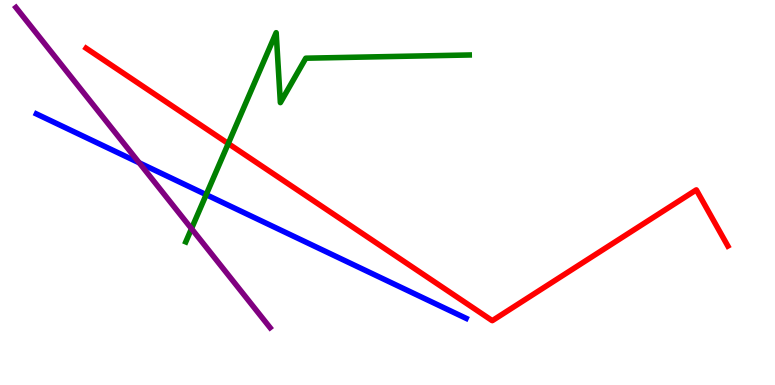[{'lines': ['blue', 'red'], 'intersections': []}, {'lines': ['green', 'red'], 'intersections': [{'x': 2.95, 'y': 6.27}]}, {'lines': ['purple', 'red'], 'intersections': []}, {'lines': ['blue', 'green'], 'intersections': [{'x': 2.66, 'y': 4.94}]}, {'lines': ['blue', 'purple'], 'intersections': [{'x': 1.8, 'y': 5.77}]}, {'lines': ['green', 'purple'], 'intersections': [{'x': 2.47, 'y': 4.06}]}]